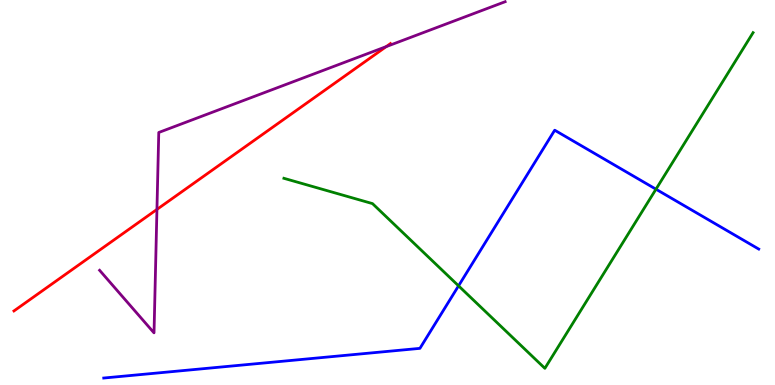[{'lines': ['blue', 'red'], 'intersections': []}, {'lines': ['green', 'red'], 'intersections': []}, {'lines': ['purple', 'red'], 'intersections': [{'x': 2.03, 'y': 4.56}, {'x': 4.98, 'y': 8.79}]}, {'lines': ['blue', 'green'], 'intersections': [{'x': 5.92, 'y': 2.58}, {'x': 8.46, 'y': 5.09}]}, {'lines': ['blue', 'purple'], 'intersections': []}, {'lines': ['green', 'purple'], 'intersections': []}]